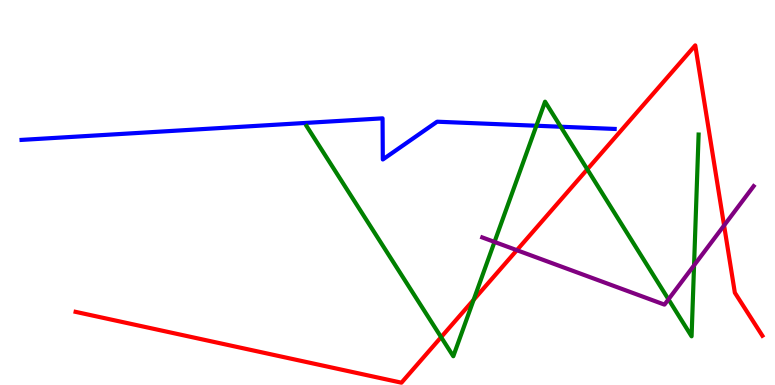[{'lines': ['blue', 'red'], 'intersections': []}, {'lines': ['green', 'red'], 'intersections': [{'x': 5.69, 'y': 1.24}, {'x': 6.11, 'y': 2.21}, {'x': 7.58, 'y': 5.6}]}, {'lines': ['purple', 'red'], 'intersections': [{'x': 6.67, 'y': 3.5}, {'x': 9.34, 'y': 4.14}]}, {'lines': ['blue', 'green'], 'intersections': [{'x': 6.92, 'y': 6.73}, {'x': 7.23, 'y': 6.71}]}, {'lines': ['blue', 'purple'], 'intersections': []}, {'lines': ['green', 'purple'], 'intersections': [{'x': 6.38, 'y': 3.72}, {'x': 8.63, 'y': 2.23}, {'x': 8.96, 'y': 3.11}]}]